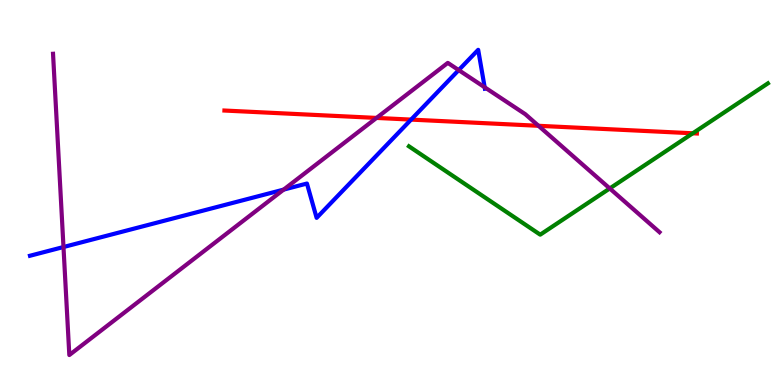[{'lines': ['blue', 'red'], 'intersections': [{'x': 5.3, 'y': 6.89}]}, {'lines': ['green', 'red'], 'intersections': [{'x': 8.94, 'y': 6.54}]}, {'lines': ['purple', 'red'], 'intersections': [{'x': 4.86, 'y': 6.94}, {'x': 6.95, 'y': 6.73}]}, {'lines': ['blue', 'green'], 'intersections': []}, {'lines': ['blue', 'purple'], 'intersections': [{'x': 0.819, 'y': 3.58}, {'x': 3.66, 'y': 5.07}, {'x': 5.92, 'y': 8.18}, {'x': 6.25, 'y': 7.73}]}, {'lines': ['green', 'purple'], 'intersections': [{'x': 7.87, 'y': 5.11}]}]